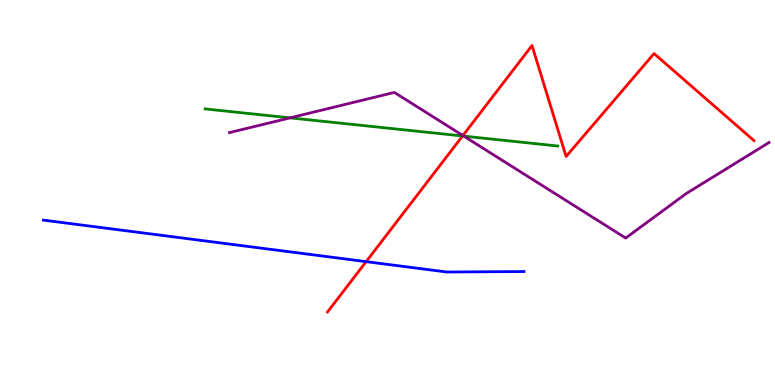[{'lines': ['blue', 'red'], 'intersections': [{'x': 4.72, 'y': 3.2}]}, {'lines': ['green', 'red'], 'intersections': [{'x': 5.97, 'y': 6.47}]}, {'lines': ['purple', 'red'], 'intersections': [{'x': 5.97, 'y': 6.48}]}, {'lines': ['blue', 'green'], 'intersections': []}, {'lines': ['blue', 'purple'], 'intersections': []}, {'lines': ['green', 'purple'], 'intersections': [{'x': 3.74, 'y': 6.94}, {'x': 5.98, 'y': 6.46}]}]